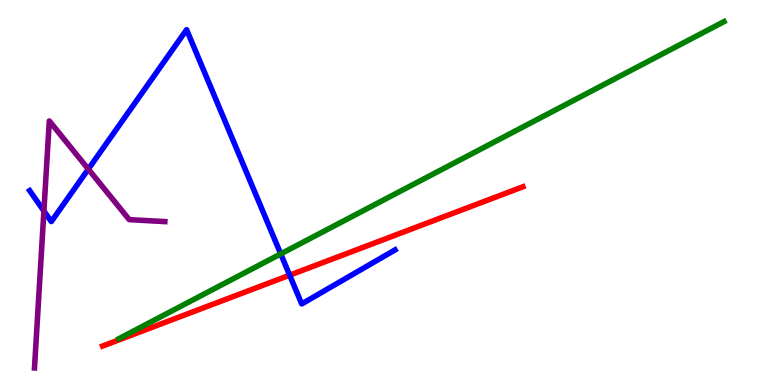[{'lines': ['blue', 'red'], 'intersections': [{'x': 3.74, 'y': 2.85}]}, {'lines': ['green', 'red'], 'intersections': []}, {'lines': ['purple', 'red'], 'intersections': []}, {'lines': ['blue', 'green'], 'intersections': [{'x': 3.62, 'y': 3.41}]}, {'lines': ['blue', 'purple'], 'intersections': [{'x': 0.566, 'y': 4.52}, {'x': 1.14, 'y': 5.61}]}, {'lines': ['green', 'purple'], 'intersections': []}]